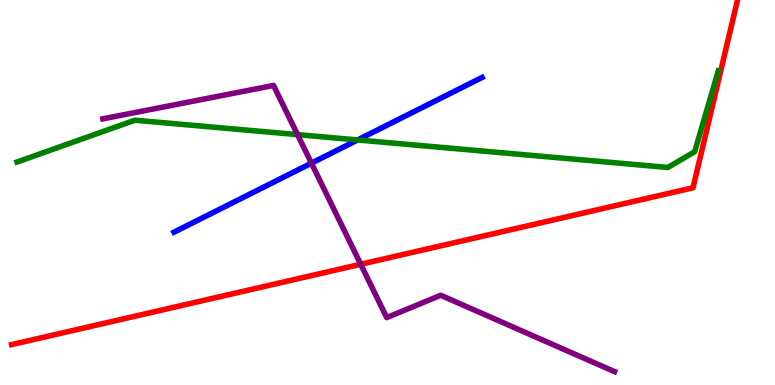[{'lines': ['blue', 'red'], 'intersections': []}, {'lines': ['green', 'red'], 'intersections': []}, {'lines': ['purple', 'red'], 'intersections': [{'x': 4.65, 'y': 3.14}]}, {'lines': ['blue', 'green'], 'intersections': [{'x': 4.61, 'y': 6.36}]}, {'lines': ['blue', 'purple'], 'intersections': [{'x': 4.02, 'y': 5.76}]}, {'lines': ['green', 'purple'], 'intersections': [{'x': 3.84, 'y': 6.5}]}]